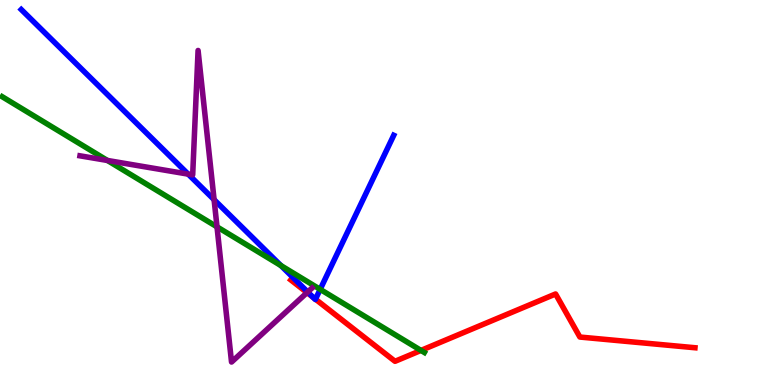[{'lines': ['blue', 'red'], 'intersections': [{'x': 4.04, 'y': 2.27}, {'x': 4.07, 'y': 2.23}]}, {'lines': ['green', 'red'], 'intersections': [{'x': 5.43, 'y': 0.898}]}, {'lines': ['purple', 'red'], 'intersections': [{'x': 3.96, 'y': 2.4}]}, {'lines': ['blue', 'green'], 'intersections': [{'x': 3.62, 'y': 3.1}, {'x': 4.13, 'y': 2.48}]}, {'lines': ['blue', 'purple'], 'intersections': [{'x': 2.43, 'y': 5.48}, {'x': 2.76, 'y': 4.81}, {'x': 3.97, 'y': 2.42}]}, {'lines': ['green', 'purple'], 'intersections': [{'x': 1.39, 'y': 5.83}, {'x': 2.8, 'y': 4.11}]}]